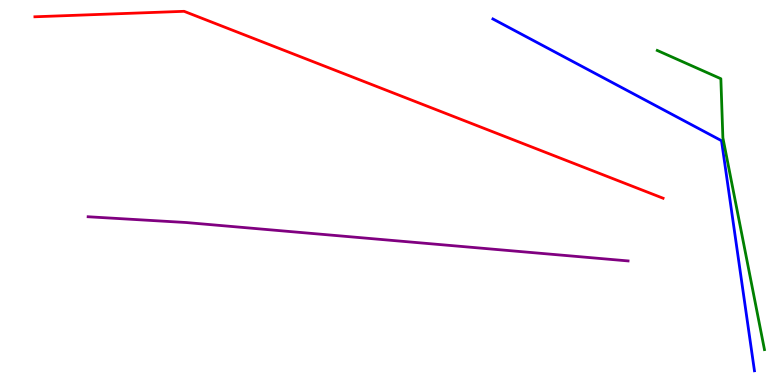[{'lines': ['blue', 'red'], 'intersections': []}, {'lines': ['green', 'red'], 'intersections': []}, {'lines': ['purple', 'red'], 'intersections': []}, {'lines': ['blue', 'green'], 'intersections': []}, {'lines': ['blue', 'purple'], 'intersections': []}, {'lines': ['green', 'purple'], 'intersections': []}]